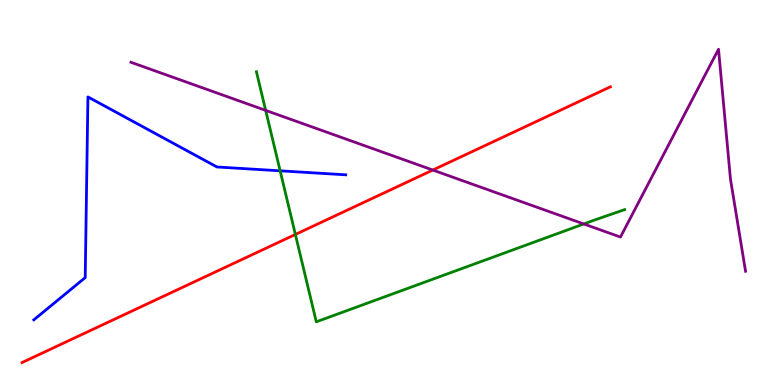[{'lines': ['blue', 'red'], 'intersections': []}, {'lines': ['green', 'red'], 'intersections': [{'x': 3.81, 'y': 3.91}]}, {'lines': ['purple', 'red'], 'intersections': [{'x': 5.58, 'y': 5.58}]}, {'lines': ['blue', 'green'], 'intersections': [{'x': 3.61, 'y': 5.56}]}, {'lines': ['blue', 'purple'], 'intersections': []}, {'lines': ['green', 'purple'], 'intersections': [{'x': 3.43, 'y': 7.13}, {'x': 7.53, 'y': 4.18}]}]